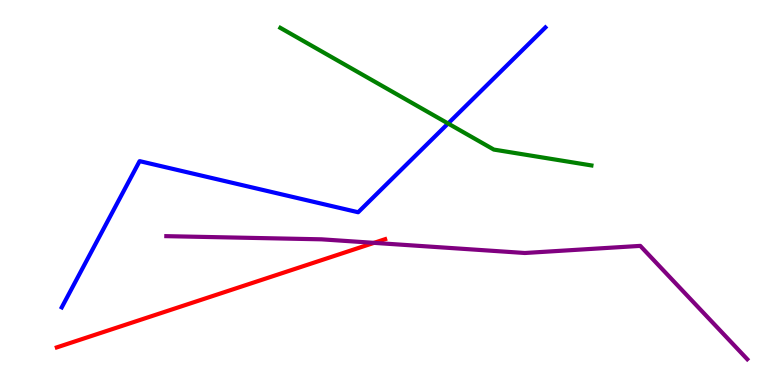[{'lines': ['blue', 'red'], 'intersections': []}, {'lines': ['green', 'red'], 'intersections': []}, {'lines': ['purple', 'red'], 'intersections': [{'x': 4.83, 'y': 3.69}]}, {'lines': ['blue', 'green'], 'intersections': [{'x': 5.78, 'y': 6.79}]}, {'lines': ['blue', 'purple'], 'intersections': []}, {'lines': ['green', 'purple'], 'intersections': []}]